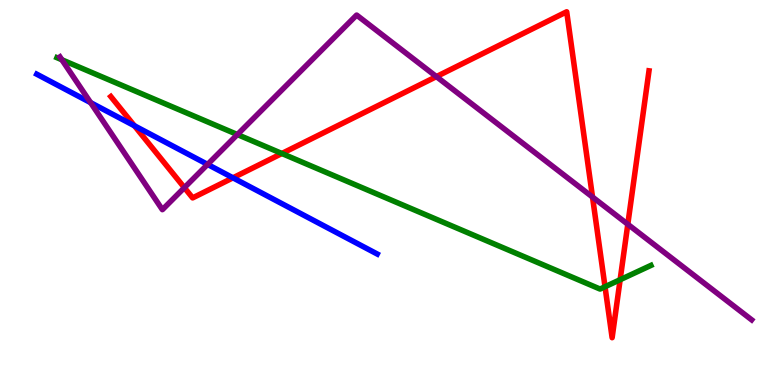[{'lines': ['blue', 'red'], 'intersections': [{'x': 1.73, 'y': 6.73}, {'x': 3.01, 'y': 5.38}]}, {'lines': ['green', 'red'], 'intersections': [{'x': 3.64, 'y': 6.01}, {'x': 7.81, 'y': 2.55}, {'x': 8.0, 'y': 2.73}]}, {'lines': ['purple', 'red'], 'intersections': [{'x': 2.38, 'y': 5.13}, {'x': 5.63, 'y': 8.01}, {'x': 7.65, 'y': 4.88}, {'x': 8.1, 'y': 4.17}]}, {'lines': ['blue', 'green'], 'intersections': []}, {'lines': ['blue', 'purple'], 'intersections': [{'x': 1.17, 'y': 7.33}, {'x': 2.68, 'y': 5.73}]}, {'lines': ['green', 'purple'], 'intersections': [{'x': 0.799, 'y': 8.45}, {'x': 3.06, 'y': 6.51}]}]